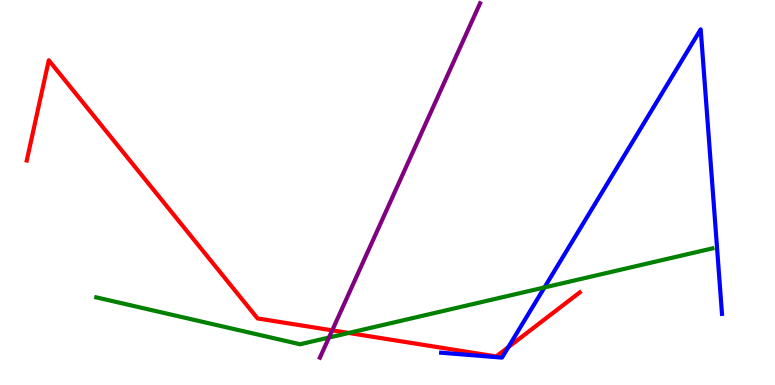[{'lines': ['blue', 'red'], 'intersections': [{'x': 6.56, 'y': 0.983}]}, {'lines': ['green', 'red'], 'intersections': [{'x': 4.5, 'y': 1.35}]}, {'lines': ['purple', 'red'], 'intersections': [{'x': 4.29, 'y': 1.42}]}, {'lines': ['blue', 'green'], 'intersections': [{'x': 7.03, 'y': 2.53}]}, {'lines': ['blue', 'purple'], 'intersections': []}, {'lines': ['green', 'purple'], 'intersections': [{'x': 4.24, 'y': 1.23}]}]